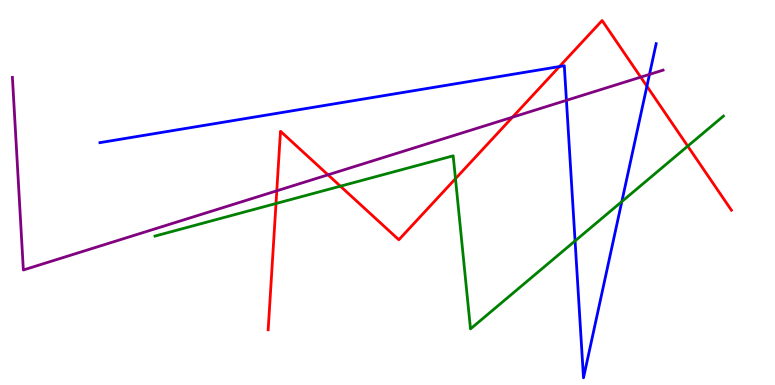[{'lines': ['blue', 'red'], 'intersections': [{'x': 7.22, 'y': 8.27}, {'x': 8.35, 'y': 7.76}]}, {'lines': ['green', 'red'], 'intersections': [{'x': 3.56, 'y': 4.71}, {'x': 4.39, 'y': 5.16}, {'x': 5.88, 'y': 5.36}, {'x': 8.87, 'y': 6.2}]}, {'lines': ['purple', 'red'], 'intersections': [{'x': 3.57, 'y': 5.04}, {'x': 4.23, 'y': 5.46}, {'x': 6.61, 'y': 6.96}, {'x': 8.27, 'y': 8.0}]}, {'lines': ['blue', 'green'], 'intersections': [{'x': 7.42, 'y': 3.74}, {'x': 8.02, 'y': 4.76}]}, {'lines': ['blue', 'purple'], 'intersections': [{'x': 7.31, 'y': 7.39}, {'x': 8.38, 'y': 8.07}]}, {'lines': ['green', 'purple'], 'intersections': []}]